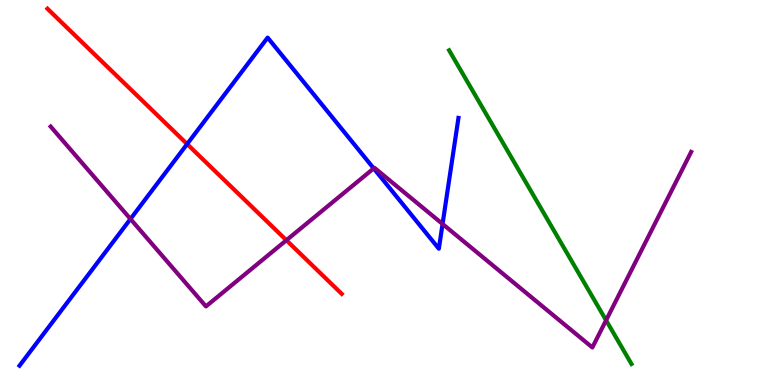[{'lines': ['blue', 'red'], 'intersections': [{'x': 2.41, 'y': 6.26}]}, {'lines': ['green', 'red'], 'intersections': []}, {'lines': ['purple', 'red'], 'intersections': [{'x': 3.7, 'y': 3.76}]}, {'lines': ['blue', 'green'], 'intersections': []}, {'lines': ['blue', 'purple'], 'intersections': [{'x': 1.68, 'y': 4.31}, {'x': 4.82, 'y': 5.63}, {'x': 5.71, 'y': 4.18}]}, {'lines': ['green', 'purple'], 'intersections': [{'x': 7.82, 'y': 1.68}]}]